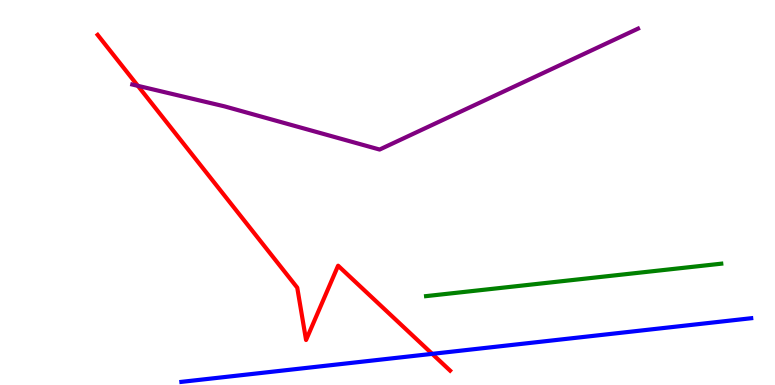[{'lines': ['blue', 'red'], 'intersections': [{'x': 5.58, 'y': 0.809}]}, {'lines': ['green', 'red'], 'intersections': []}, {'lines': ['purple', 'red'], 'intersections': [{'x': 1.78, 'y': 7.77}]}, {'lines': ['blue', 'green'], 'intersections': []}, {'lines': ['blue', 'purple'], 'intersections': []}, {'lines': ['green', 'purple'], 'intersections': []}]